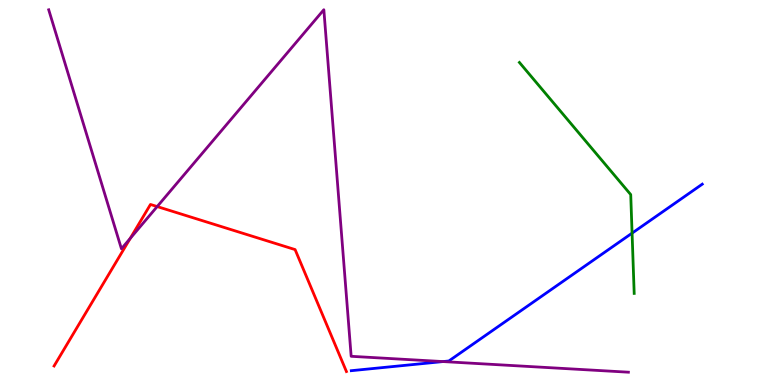[{'lines': ['blue', 'red'], 'intersections': []}, {'lines': ['green', 'red'], 'intersections': []}, {'lines': ['purple', 'red'], 'intersections': [{'x': 1.68, 'y': 3.81}, {'x': 2.03, 'y': 4.63}]}, {'lines': ['blue', 'green'], 'intersections': [{'x': 8.16, 'y': 3.94}]}, {'lines': ['blue', 'purple'], 'intersections': [{'x': 5.72, 'y': 0.609}]}, {'lines': ['green', 'purple'], 'intersections': []}]